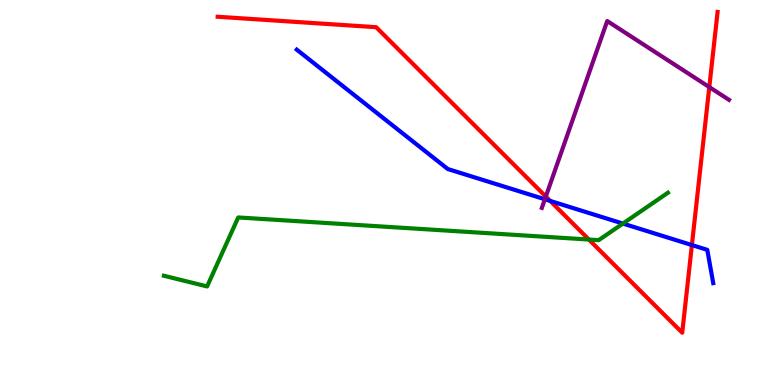[{'lines': ['blue', 'red'], 'intersections': [{'x': 7.1, 'y': 4.78}, {'x': 8.93, 'y': 3.63}]}, {'lines': ['green', 'red'], 'intersections': [{'x': 7.6, 'y': 3.78}]}, {'lines': ['purple', 'red'], 'intersections': [{'x': 7.04, 'y': 4.89}, {'x': 9.15, 'y': 7.74}]}, {'lines': ['blue', 'green'], 'intersections': [{'x': 8.04, 'y': 4.19}]}, {'lines': ['blue', 'purple'], 'intersections': [{'x': 7.03, 'y': 4.82}]}, {'lines': ['green', 'purple'], 'intersections': []}]